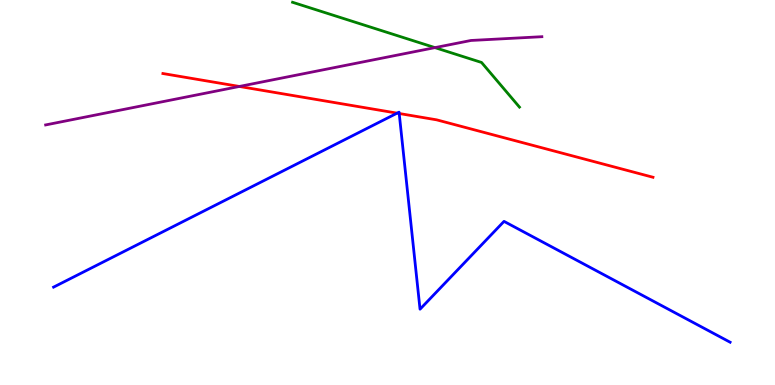[{'lines': ['blue', 'red'], 'intersections': [{'x': 5.12, 'y': 7.06}, {'x': 5.15, 'y': 7.05}]}, {'lines': ['green', 'red'], 'intersections': []}, {'lines': ['purple', 'red'], 'intersections': [{'x': 3.09, 'y': 7.75}]}, {'lines': ['blue', 'green'], 'intersections': []}, {'lines': ['blue', 'purple'], 'intersections': []}, {'lines': ['green', 'purple'], 'intersections': [{'x': 5.61, 'y': 8.76}]}]